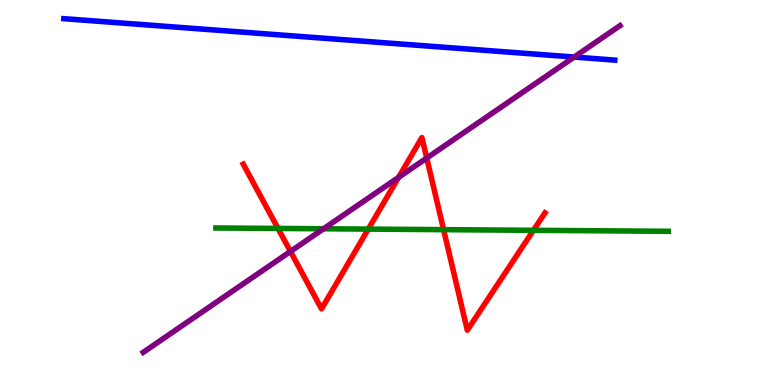[{'lines': ['blue', 'red'], 'intersections': []}, {'lines': ['green', 'red'], 'intersections': [{'x': 3.59, 'y': 4.07}, {'x': 4.75, 'y': 4.05}, {'x': 5.72, 'y': 4.03}, {'x': 6.88, 'y': 4.02}]}, {'lines': ['purple', 'red'], 'intersections': [{'x': 3.75, 'y': 3.47}, {'x': 5.14, 'y': 5.39}, {'x': 5.51, 'y': 5.89}]}, {'lines': ['blue', 'green'], 'intersections': []}, {'lines': ['blue', 'purple'], 'intersections': [{'x': 7.41, 'y': 8.52}]}, {'lines': ['green', 'purple'], 'intersections': [{'x': 4.17, 'y': 4.06}]}]